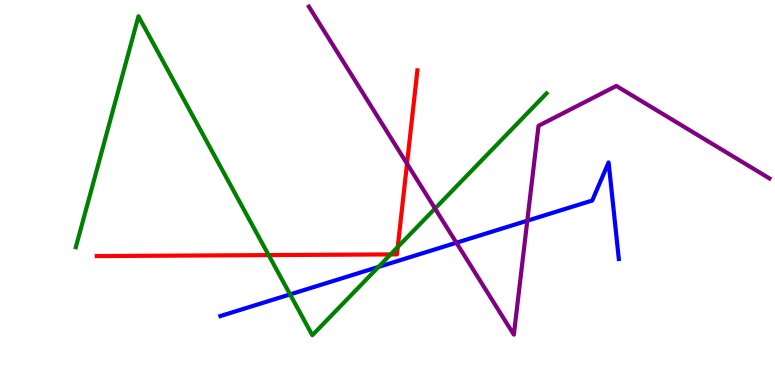[{'lines': ['blue', 'red'], 'intersections': []}, {'lines': ['green', 'red'], 'intersections': [{'x': 3.47, 'y': 3.37}, {'x': 5.04, 'y': 3.39}, {'x': 5.13, 'y': 3.58}]}, {'lines': ['purple', 'red'], 'intersections': [{'x': 5.25, 'y': 5.75}]}, {'lines': ['blue', 'green'], 'intersections': [{'x': 3.74, 'y': 2.35}, {'x': 4.88, 'y': 3.07}]}, {'lines': ['blue', 'purple'], 'intersections': [{'x': 5.89, 'y': 3.7}, {'x': 6.8, 'y': 4.27}]}, {'lines': ['green', 'purple'], 'intersections': [{'x': 5.61, 'y': 4.58}]}]